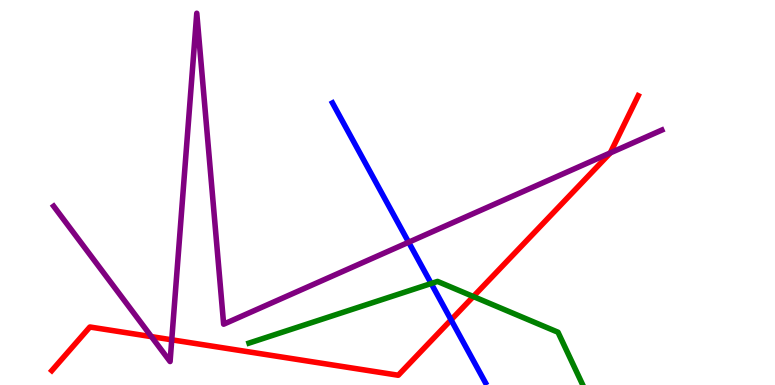[{'lines': ['blue', 'red'], 'intersections': [{'x': 5.82, 'y': 1.69}]}, {'lines': ['green', 'red'], 'intersections': [{'x': 6.11, 'y': 2.3}]}, {'lines': ['purple', 'red'], 'intersections': [{'x': 1.95, 'y': 1.26}, {'x': 2.22, 'y': 1.17}, {'x': 7.87, 'y': 6.03}]}, {'lines': ['blue', 'green'], 'intersections': [{'x': 5.56, 'y': 2.64}]}, {'lines': ['blue', 'purple'], 'intersections': [{'x': 5.27, 'y': 3.71}]}, {'lines': ['green', 'purple'], 'intersections': []}]